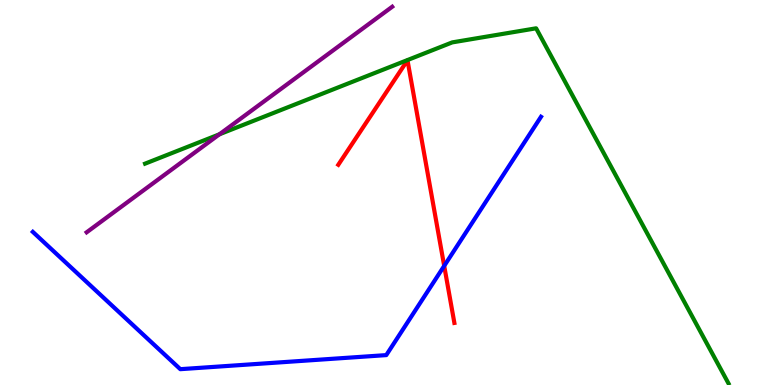[{'lines': ['blue', 'red'], 'intersections': [{'x': 5.73, 'y': 3.09}]}, {'lines': ['green', 'red'], 'intersections': []}, {'lines': ['purple', 'red'], 'intersections': []}, {'lines': ['blue', 'green'], 'intersections': []}, {'lines': ['blue', 'purple'], 'intersections': []}, {'lines': ['green', 'purple'], 'intersections': [{'x': 2.83, 'y': 6.51}]}]